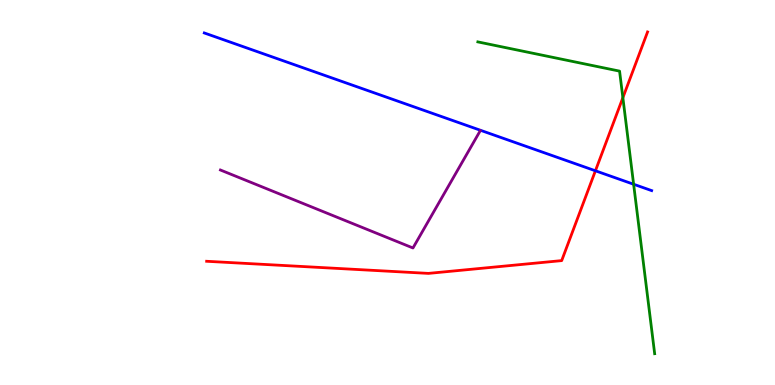[{'lines': ['blue', 'red'], 'intersections': [{'x': 7.68, 'y': 5.56}]}, {'lines': ['green', 'red'], 'intersections': [{'x': 8.04, 'y': 7.46}]}, {'lines': ['purple', 'red'], 'intersections': []}, {'lines': ['blue', 'green'], 'intersections': [{'x': 8.18, 'y': 5.21}]}, {'lines': ['blue', 'purple'], 'intersections': []}, {'lines': ['green', 'purple'], 'intersections': []}]